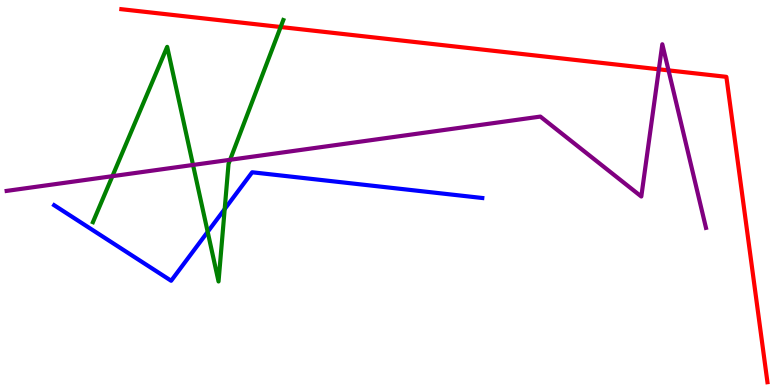[{'lines': ['blue', 'red'], 'intersections': []}, {'lines': ['green', 'red'], 'intersections': [{'x': 3.62, 'y': 9.3}]}, {'lines': ['purple', 'red'], 'intersections': [{'x': 8.5, 'y': 8.2}, {'x': 8.63, 'y': 8.17}]}, {'lines': ['blue', 'green'], 'intersections': [{'x': 2.68, 'y': 3.98}, {'x': 2.9, 'y': 4.57}]}, {'lines': ['blue', 'purple'], 'intersections': []}, {'lines': ['green', 'purple'], 'intersections': [{'x': 1.45, 'y': 5.42}, {'x': 2.49, 'y': 5.72}, {'x': 2.97, 'y': 5.85}]}]